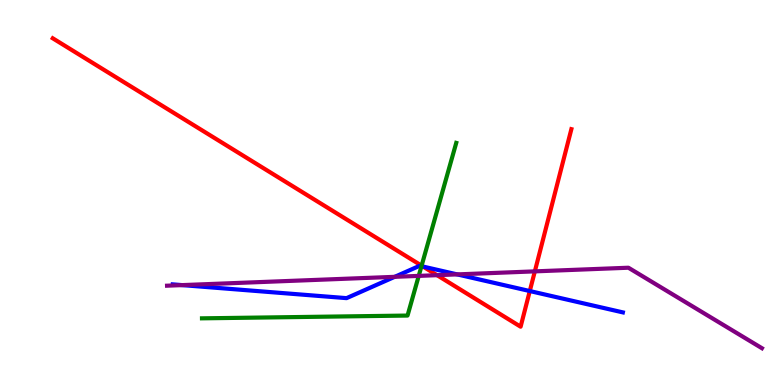[{'lines': ['blue', 'red'], 'intersections': [{'x': 5.46, 'y': 3.08}, {'x': 6.84, 'y': 2.44}]}, {'lines': ['green', 'red'], 'intersections': [{'x': 5.44, 'y': 3.1}]}, {'lines': ['purple', 'red'], 'intersections': [{'x': 5.64, 'y': 2.85}, {'x': 6.9, 'y': 2.95}]}, {'lines': ['blue', 'green'], 'intersections': [{'x': 5.44, 'y': 3.09}]}, {'lines': ['blue', 'purple'], 'intersections': [{'x': 2.35, 'y': 2.59}, {'x': 5.09, 'y': 2.81}, {'x': 5.9, 'y': 2.87}]}, {'lines': ['green', 'purple'], 'intersections': [{'x': 5.4, 'y': 2.83}]}]